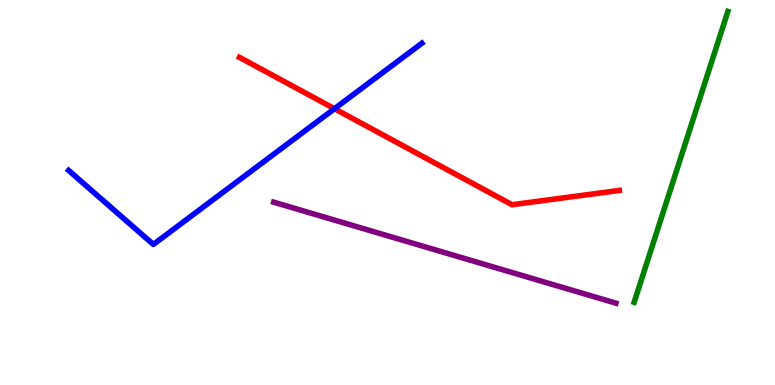[{'lines': ['blue', 'red'], 'intersections': [{'x': 4.32, 'y': 7.18}]}, {'lines': ['green', 'red'], 'intersections': []}, {'lines': ['purple', 'red'], 'intersections': []}, {'lines': ['blue', 'green'], 'intersections': []}, {'lines': ['blue', 'purple'], 'intersections': []}, {'lines': ['green', 'purple'], 'intersections': []}]